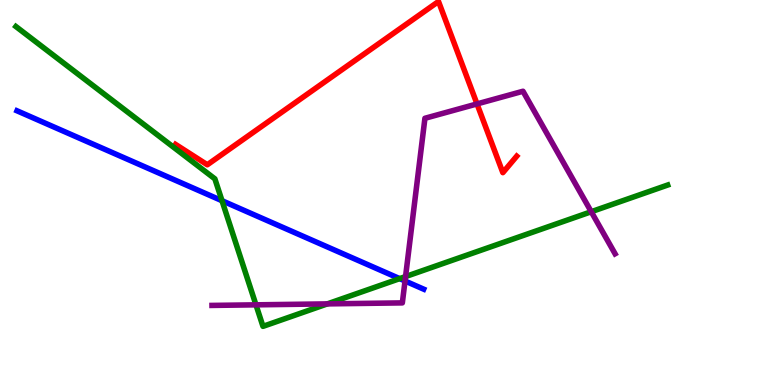[{'lines': ['blue', 'red'], 'intersections': []}, {'lines': ['green', 'red'], 'intersections': []}, {'lines': ['purple', 'red'], 'intersections': [{'x': 6.16, 'y': 7.3}]}, {'lines': ['blue', 'green'], 'intersections': [{'x': 2.86, 'y': 4.79}, {'x': 5.16, 'y': 2.76}]}, {'lines': ['blue', 'purple'], 'intersections': [{'x': 5.23, 'y': 2.7}]}, {'lines': ['green', 'purple'], 'intersections': [{'x': 3.3, 'y': 2.08}, {'x': 4.22, 'y': 2.11}, {'x': 5.23, 'y': 2.82}, {'x': 7.63, 'y': 4.5}]}]